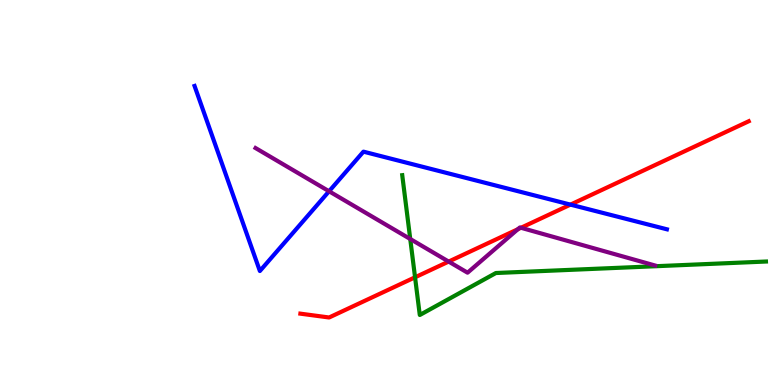[{'lines': ['blue', 'red'], 'intersections': [{'x': 7.36, 'y': 4.69}]}, {'lines': ['green', 'red'], 'intersections': [{'x': 5.36, 'y': 2.8}]}, {'lines': ['purple', 'red'], 'intersections': [{'x': 5.79, 'y': 3.21}, {'x': 6.68, 'y': 4.05}, {'x': 6.72, 'y': 4.08}]}, {'lines': ['blue', 'green'], 'intersections': []}, {'lines': ['blue', 'purple'], 'intersections': [{'x': 4.25, 'y': 5.03}]}, {'lines': ['green', 'purple'], 'intersections': [{'x': 5.29, 'y': 3.79}]}]